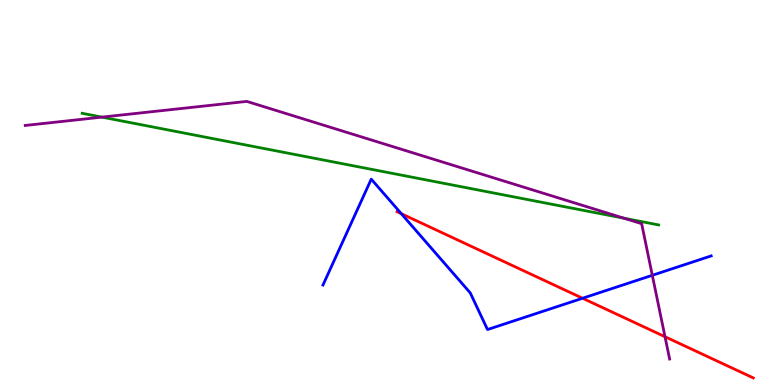[{'lines': ['blue', 'red'], 'intersections': [{'x': 5.18, 'y': 4.45}, {'x': 7.52, 'y': 2.25}]}, {'lines': ['green', 'red'], 'intersections': []}, {'lines': ['purple', 'red'], 'intersections': [{'x': 8.58, 'y': 1.25}]}, {'lines': ['blue', 'green'], 'intersections': []}, {'lines': ['blue', 'purple'], 'intersections': [{'x': 8.42, 'y': 2.85}]}, {'lines': ['green', 'purple'], 'intersections': [{'x': 1.32, 'y': 6.96}, {'x': 8.05, 'y': 4.33}]}]